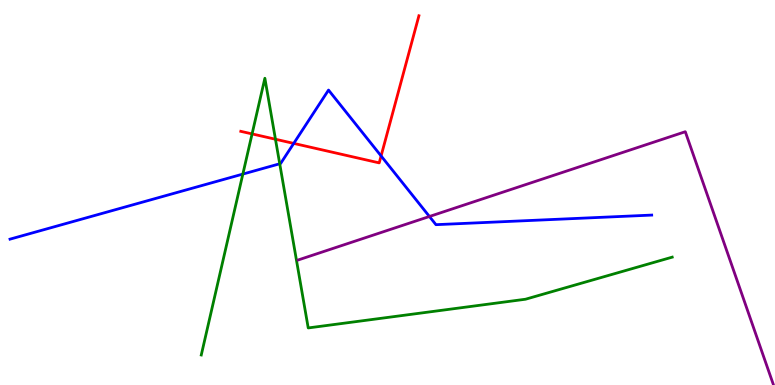[{'lines': ['blue', 'red'], 'intersections': [{'x': 3.79, 'y': 6.28}, {'x': 4.92, 'y': 5.95}]}, {'lines': ['green', 'red'], 'intersections': [{'x': 3.25, 'y': 6.52}, {'x': 3.55, 'y': 6.38}]}, {'lines': ['purple', 'red'], 'intersections': []}, {'lines': ['blue', 'green'], 'intersections': [{'x': 3.13, 'y': 5.48}, {'x': 3.61, 'y': 5.75}]}, {'lines': ['blue', 'purple'], 'intersections': [{'x': 5.54, 'y': 4.38}]}, {'lines': ['green', 'purple'], 'intersections': []}]